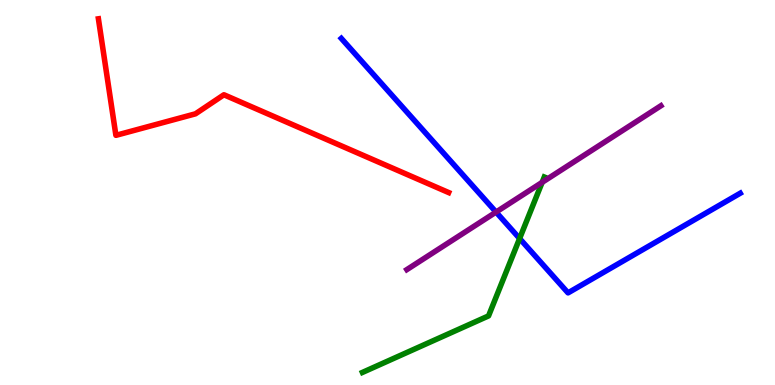[{'lines': ['blue', 'red'], 'intersections': []}, {'lines': ['green', 'red'], 'intersections': []}, {'lines': ['purple', 'red'], 'intersections': []}, {'lines': ['blue', 'green'], 'intersections': [{'x': 6.7, 'y': 3.8}]}, {'lines': ['blue', 'purple'], 'intersections': [{'x': 6.4, 'y': 4.49}]}, {'lines': ['green', 'purple'], 'intersections': [{'x': 7.0, 'y': 5.26}]}]